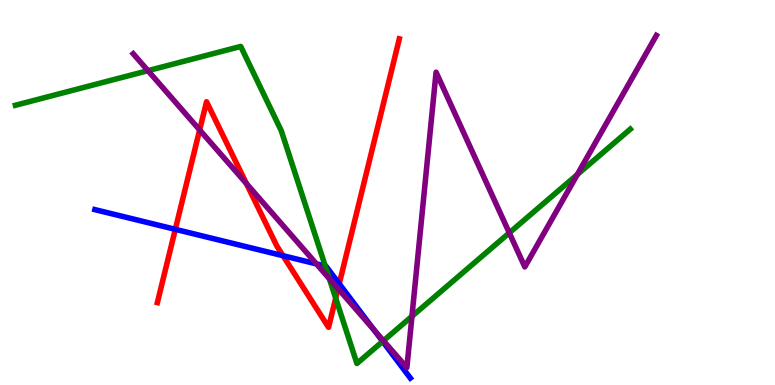[{'lines': ['blue', 'red'], 'intersections': [{'x': 2.26, 'y': 4.04}, {'x': 3.65, 'y': 3.36}, {'x': 4.38, 'y': 2.63}]}, {'lines': ['green', 'red'], 'intersections': [{'x': 4.33, 'y': 2.25}]}, {'lines': ['purple', 'red'], 'intersections': [{'x': 2.58, 'y': 6.62}, {'x': 3.18, 'y': 5.23}, {'x': 4.36, 'y': 2.5}]}, {'lines': ['blue', 'green'], 'intersections': [{'x': 4.2, 'y': 3.09}, {'x': 4.94, 'y': 1.13}]}, {'lines': ['blue', 'purple'], 'intersections': [{'x': 4.08, 'y': 3.15}, {'x': 4.83, 'y': 1.43}]}, {'lines': ['green', 'purple'], 'intersections': [{'x': 1.91, 'y': 8.16}, {'x': 4.25, 'y': 2.76}, {'x': 4.95, 'y': 1.15}, {'x': 5.32, 'y': 1.78}, {'x': 6.57, 'y': 3.95}, {'x': 7.45, 'y': 5.47}]}]